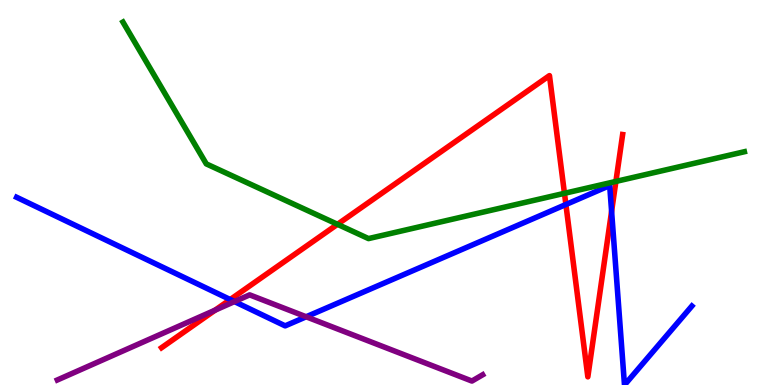[{'lines': ['blue', 'red'], 'intersections': [{'x': 2.97, 'y': 2.22}, {'x': 7.3, 'y': 4.69}, {'x': 7.89, 'y': 4.51}]}, {'lines': ['green', 'red'], 'intersections': [{'x': 4.35, 'y': 4.17}, {'x': 7.28, 'y': 4.98}, {'x': 7.95, 'y': 5.29}]}, {'lines': ['purple', 'red'], 'intersections': [{'x': 2.78, 'y': 1.94}]}, {'lines': ['blue', 'green'], 'intersections': []}, {'lines': ['blue', 'purple'], 'intersections': [{'x': 3.03, 'y': 2.17}, {'x': 3.95, 'y': 1.77}]}, {'lines': ['green', 'purple'], 'intersections': []}]